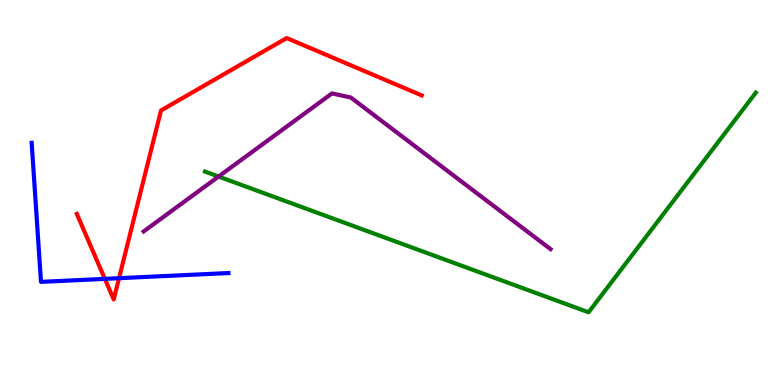[{'lines': ['blue', 'red'], 'intersections': [{'x': 1.35, 'y': 2.76}, {'x': 1.54, 'y': 2.77}]}, {'lines': ['green', 'red'], 'intersections': []}, {'lines': ['purple', 'red'], 'intersections': []}, {'lines': ['blue', 'green'], 'intersections': []}, {'lines': ['blue', 'purple'], 'intersections': []}, {'lines': ['green', 'purple'], 'intersections': [{'x': 2.82, 'y': 5.41}]}]